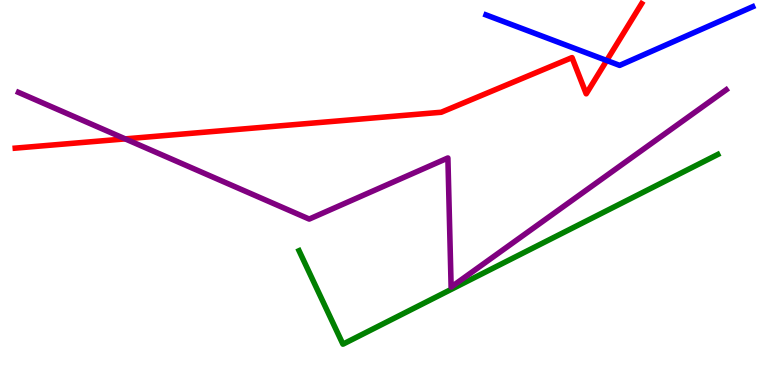[{'lines': ['blue', 'red'], 'intersections': [{'x': 7.83, 'y': 8.43}]}, {'lines': ['green', 'red'], 'intersections': []}, {'lines': ['purple', 'red'], 'intersections': [{'x': 1.62, 'y': 6.39}]}, {'lines': ['blue', 'green'], 'intersections': []}, {'lines': ['blue', 'purple'], 'intersections': []}, {'lines': ['green', 'purple'], 'intersections': []}]